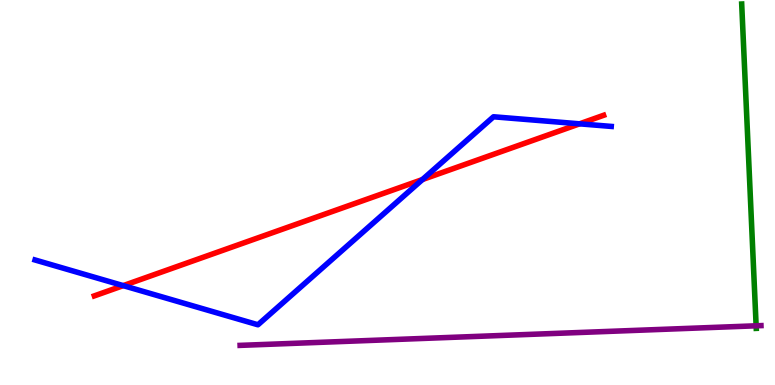[{'lines': ['blue', 'red'], 'intersections': [{'x': 1.59, 'y': 2.58}, {'x': 5.45, 'y': 5.34}, {'x': 7.48, 'y': 6.78}]}, {'lines': ['green', 'red'], 'intersections': []}, {'lines': ['purple', 'red'], 'intersections': []}, {'lines': ['blue', 'green'], 'intersections': []}, {'lines': ['blue', 'purple'], 'intersections': []}, {'lines': ['green', 'purple'], 'intersections': [{'x': 9.76, 'y': 1.54}]}]